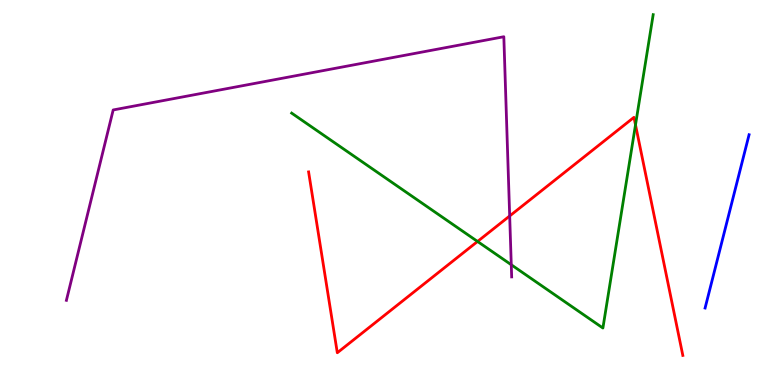[{'lines': ['blue', 'red'], 'intersections': []}, {'lines': ['green', 'red'], 'intersections': [{'x': 6.16, 'y': 3.73}, {'x': 8.2, 'y': 6.76}]}, {'lines': ['purple', 'red'], 'intersections': [{'x': 6.58, 'y': 4.39}]}, {'lines': ['blue', 'green'], 'intersections': []}, {'lines': ['blue', 'purple'], 'intersections': []}, {'lines': ['green', 'purple'], 'intersections': [{'x': 6.6, 'y': 3.12}]}]